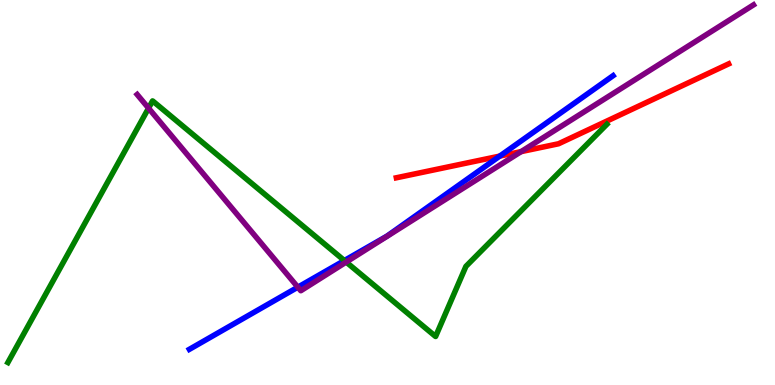[{'lines': ['blue', 'red'], 'intersections': [{'x': 6.45, 'y': 5.95}]}, {'lines': ['green', 'red'], 'intersections': []}, {'lines': ['purple', 'red'], 'intersections': [{'x': 6.72, 'y': 6.06}]}, {'lines': ['blue', 'green'], 'intersections': [{'x': 4.44, 'y': 3.23}]}, {'lines': ['blue', 'purple'], 'intersections': [{'x': 3.84, 'y': 2.54}]}, {'lines': ['green', 'purple'], 'intersections': [{'x': 1.92, 'y': 7.19}, {'x': 4.47, 'y': 3.19}]}]